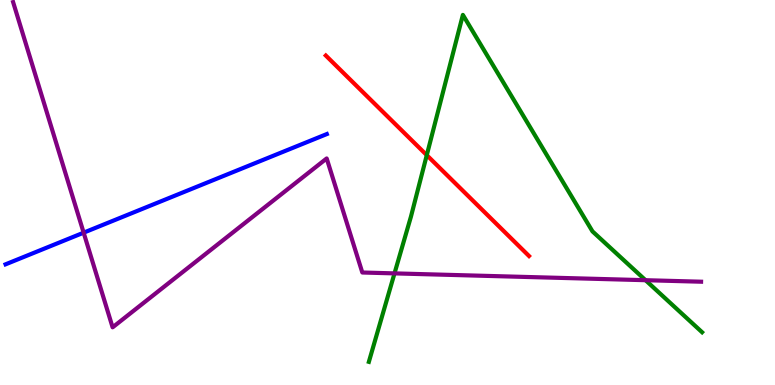[{'lines': ['blue', 'red'], 'intersections': []}, {'lines': ['green', 'red'], 'intersections': [{'x': 5.51, 'y': 5.97}]}, {'lines': ['purple', 'red'], 'intersections': []}, {'lines': ['blue', 'green'], 'intersections': []}, {'lines': ['blue', 'purple'], 'intersections': [{'x': 1.08, 'y': 3.96}]}, {'lines': ['green', 'purple'], 'intersections': [{'x': 5.09, 'y': 2.9}, {'x': 8.33, 'y': 2.72}]}]